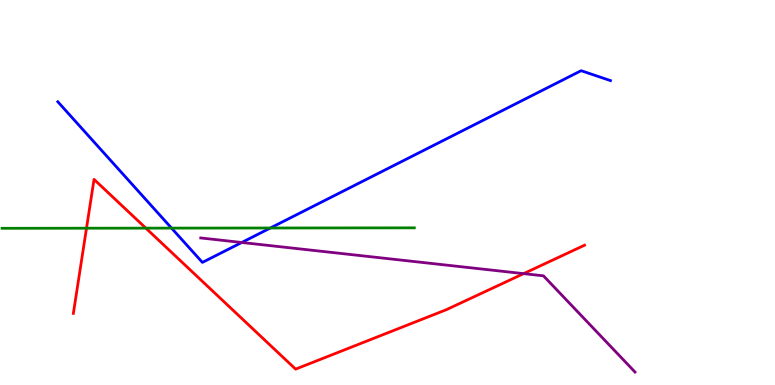[{'lines': ['blue', 'red'], 'intersections': []}, {'lines': ['green', 'red'], 'intersections': [{'x': 1.12, 'y': 4.07}, {'x': 1.88, 'y': 4.07}]}, {'lines': ['purple', 'red'], 'intersections': [{'x': 6.76, 'y': 2.89}]}, {'lines': ['blue', 'green'], 'intersections': [{'x': 2.21, 'y': 4.07}, {'x': 3.49, 'y': 4.08}]}, {'lines': ['blue', 'purple'], 'intersections': [{'x': 3.12, 'y': 3.7}]}, {'lines': ['green', 'purple'], 'intersections': []}]